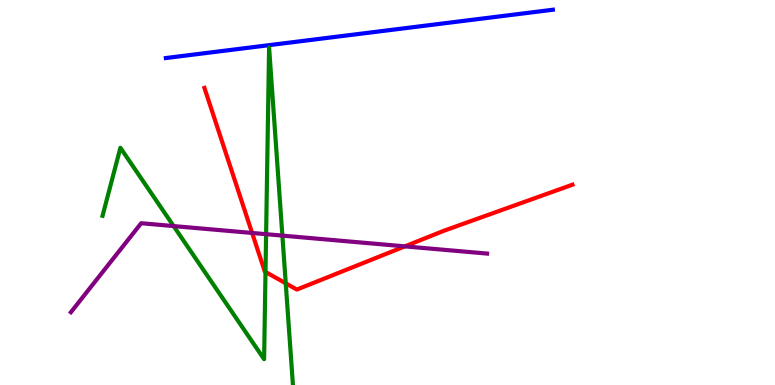[{'lines': ['blue', 'red'], 'intersections': []}, {'lines': ['green', 'red'], 'intersections': [{'x': 3.43, 'y': 2.94}, {'x': 3.69, 'y': 2.64}]}, {'lines': ['purple', 'red'], 'intersections': [{'x': 3.25, 'y': 3.95}, {'x': 5.22, 'y': 3.6}]}, {'lines': ['blue', 'green'], 'intersections': []}, {'lines': ['blue', 'purple'], 'intersections': []}, {'lines': ['green', 'purple'], 'intersections': [{'x': 2.24, 'y': 4.13}, {'x': 3.43, 'y': 3.92}, {'x': 3.64, 'y': 3.88}]}]